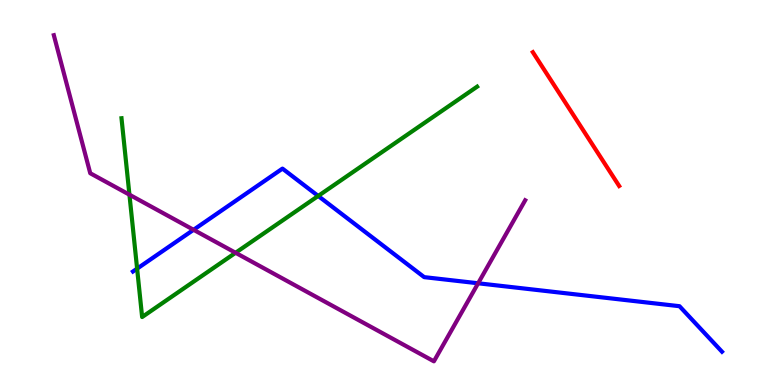[{'lines': ['blue', 'red'], 'intersections': []}, {'lines': ['green', 'red'], 'intersections': []}, {'lines': ['purple', 'red'], 'intersections': []}, {'lines': ['blue', 'green'], 'intersections': [{'x': 1.77, 'y': 3.02}, {'x': 4.11, 'y': 4.91}]}, {'lines': ['blue', 'purple'], 'intersections': [{'x': 2.5, 'y': 4.03}, {'x': 6.17, 'y': 2.64}]}, {'lines': ['green', 'purple'], 'intersections': [{'x': 1.67, 'y': 4.94}, {'x': 3.04, 'y': 3.43}]}]